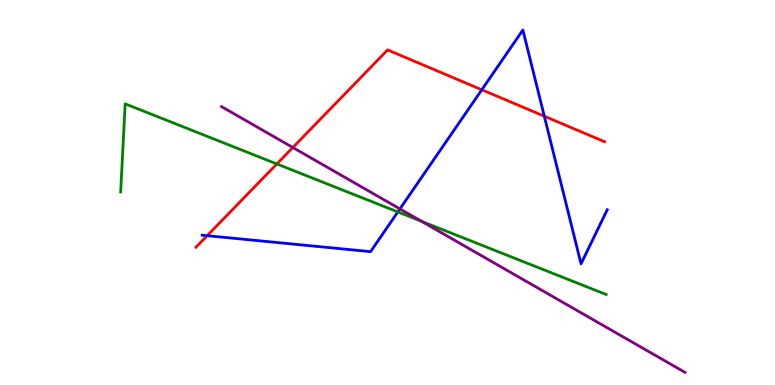[{'lines': ['blue', 'red'], 'intersections': [{'x': 2.67, 'y': 3.88}, {'x': 6.22, 'y': 7.67}, {'x': 7.02, 'y': 6.98}]}, {'lines': ['green', 'red'], 'intersections': [{'x': 3.57, 'y': 5.74}]}, {'lines': ['purple', 'red'], 'intersections': [{'x': 3.78, 'y': 6.17}]}, {'lines': ['blue', 'green'], 'intersections': [{'x': 5.13, 'y': 4.5}]}, {'lines': ['blue', 'purple'], 'intersections': [{'x': 5.16, 'y': 4.57}]}, {'lines': ['green', 'purple'], 'intersections': [{'x': 5.44, 'y': 4.25}]}]